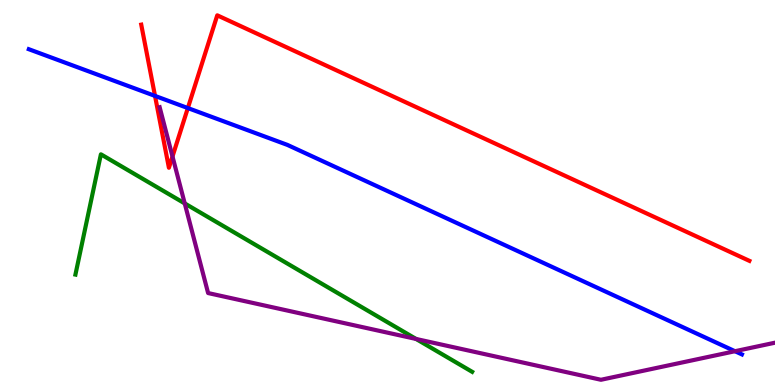[{'lines': ['blue', 'red'], 'intersections': [{'x': 2.0, 'y': 7.51}, {'x': 2.42, 'y': 7.19}]}, {'lines': ['green', 'red'], 'intersections': []}, {'lines': ['purple', 'red'], 'intersections': [{'x': 2.23, 'y': 5.94}]}, {'lines': ['blue', 'green'], 'intersections': []}, {'lines': ['blue', 'purple'], 'intersections': [{'x': 9.48, 'y': 0.877}]}, {'lines': ['green', 'purple'], 'intersections': [{'x': 2.38, 'y': 4.72}, {'x': 5.37, 'y': 1.2}]}]